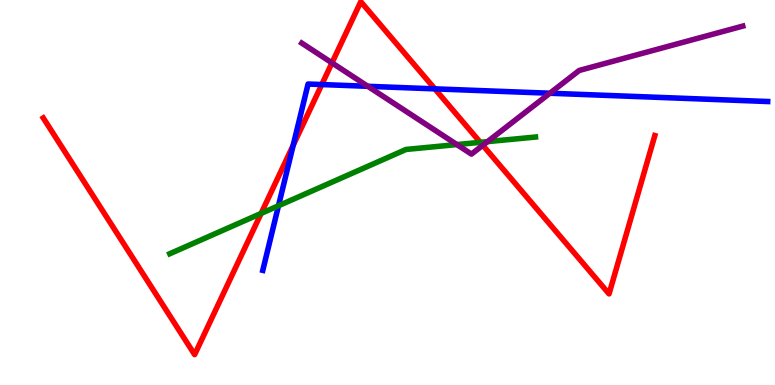[{'lines': ['blue', 'red'], 'intersections': [{'x': 3.78, 'y': 6.23}, {'x': 4.15, 'y': 7.8}, {'x': 5.61, 'y': 7.69}]}, {'lines': ['green', 'red'], 'intersections': [{'x': 3.37, 'y': 4.46}, {'x': 6.2, 'y': 6.3}]}, {'lines': ['purple', 'red'], 'intersections': [{'x': 4.28, 'y': 8.37}, {'x': 6.23, 'y': 6.23}]}, {'lines': ['blue', 'green'], 'intersections': [{'x': 3.59, 'y': 4.66}]}, {'lines': ['blue', 'purple'], 'intersections': [{'x': 4.75, 'y': 7.76}, {'x': 7.1, 'y': 7.58}]}, {'lines': ['green', 'purple'], 'intersections': [{'x': 5.9, 'y': 6.24}, {'x': 6.29, 'y': 6.32}]}]